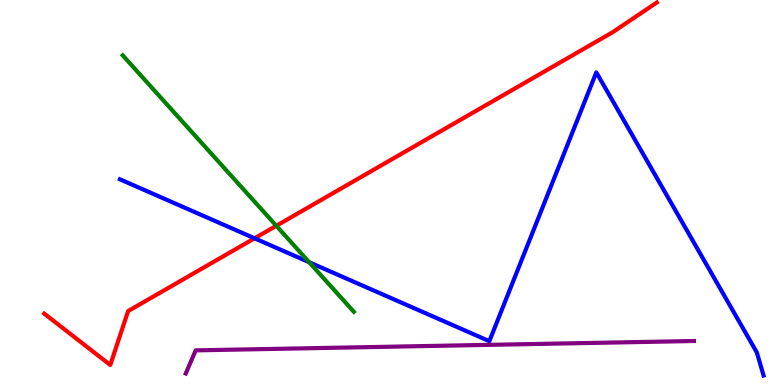[{'lines': ['blue', 'red'], 'intersections': [{'x': 3.28, 'y': 3.81}]}, {'lines': ['green', 'red'], 'intersections': [{'x': 3.57, 'y': 4.14}]}, {'lines': ['purple', 'red'], 'intersections': []}, {'lines': ['blue', 'green'], 'intersections': [{'x': 3.99, 'y': 3.19}]}, {'lines': ['blue', 'purple'], 'intersections': []}, {'lines': ['green', 'purple'], 'intersections': []}]